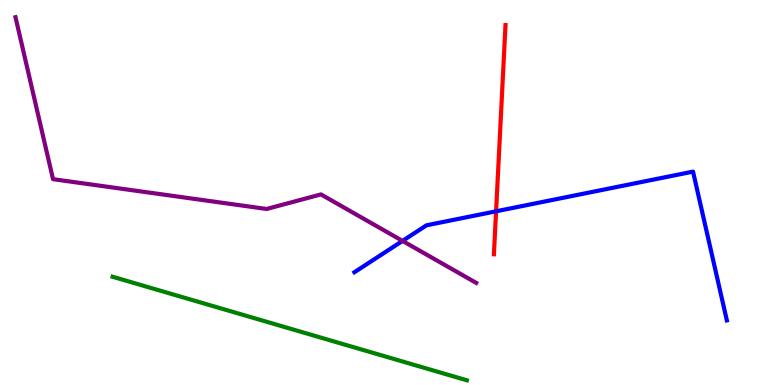[{'lines': ['blue', 'red'], 'intersections': [{'x': 6.4, 'y': 4.51}]}, {'lines': ['green', 'red'], 'intersections': []}, {'lines': ['purple', 'red'], 'intersections': []}, {'lines': ['blue', 'green'], 'intersections': []}, {'lines': ['blue', 'purple'], 'intersections': [{'x': 5.19, 'y': 3.74}]}, {'lines': ['green', 'purple'], 'intersections': []}]